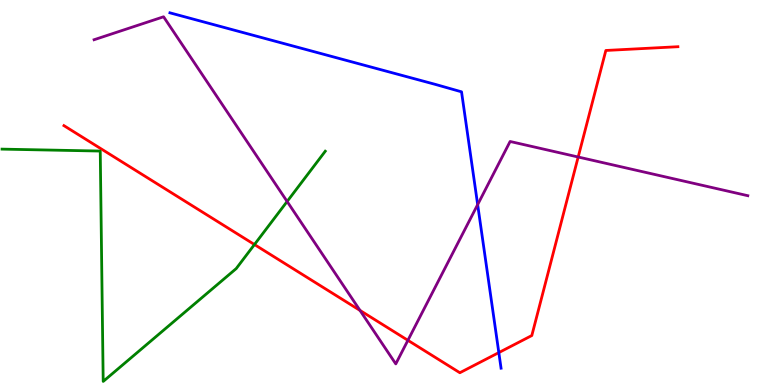[{'lines': ['blue', 'red'], 'intersections': [{'x': 6.44, 'y': 0.842}]}, {'lines': ['green', 'red'], 'intersections': [{'x': 3.28, 'y': 3.65}]}, {'lines': ['purple', 'red'], 'intersections': [{'x': 4.65, 'y': 1.94}, {'x': 5.26, 'y': 1.16}, {'x': 7.46, 'y': 5.92}]}, {'lines': ['blue', 'green'], 'intersections': []}, {'lines': ['blue', 'purple'], 'intersections': [{'x': 6.16, 'y': 4.69}]}, {'lines': ['green', 'purple'], 'intersections': [{'x': 3.7, 'y': 4.77}]}]